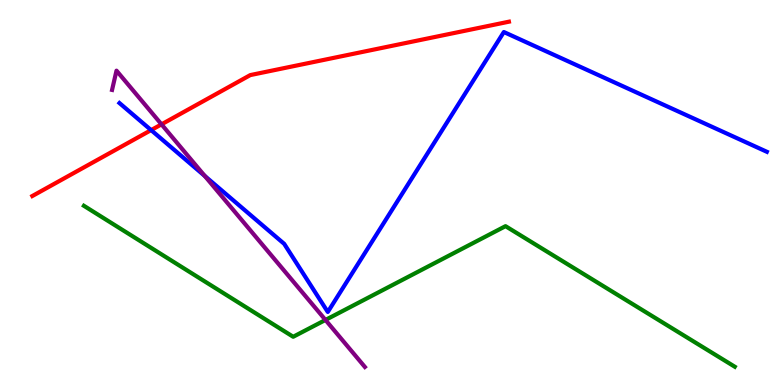[{'lines': ['blue', 'red'], 'intersections': [{'x': 1.95, 'y': 6.62}]}, {'lines': ['green', 'red'], 'intersections': []}, {'lines': ['purple', 'red'], 'intersections': [{'x': 2.08, 'y': 6.77}]}, {'lines': ['blue', 'green'], 'intersections': []}, {'lines': ['blue', 'purple'], 'intersections': [{'x': 2.64, 'y': 5.43}]}, {'lines': ['green', 'purple'], 'intersections': [{'x': 4.2, 'y': 1.69}]}]